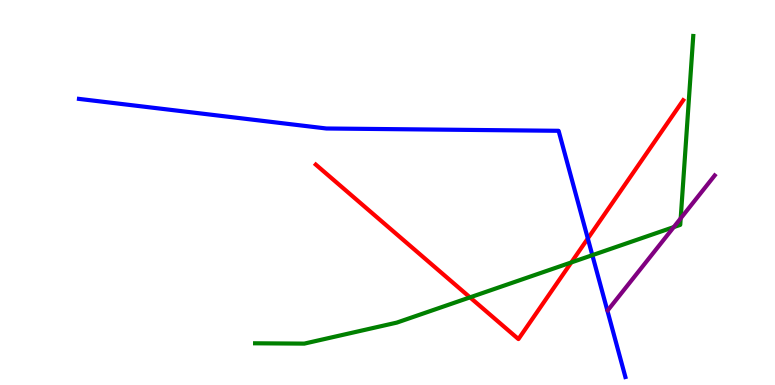[{'lines': ['blue', 'red'], 'intersections': [{'x': 7.58, 'y': 3.81}]}, {'lines': ['green', 'red'], 'intersections': [{'x': 6.06, 'y': 2.28}, {'x': 7.37, 'y': 3.18}]}, {'lines': ['purple', 'red'], 'intersections': []}, {'lines': ['blue', 'green'], 'intersections': [{'x': 7.64, 'y': 3.37}]}, {'lines': ['blue', 'purple'], 'intersections': []}, {'lines': ['green', 'purple'], 'intersections': [{'x': 8.69, 'y': 4.1}, {'x': 8.78, 'y': 4.33}]}]